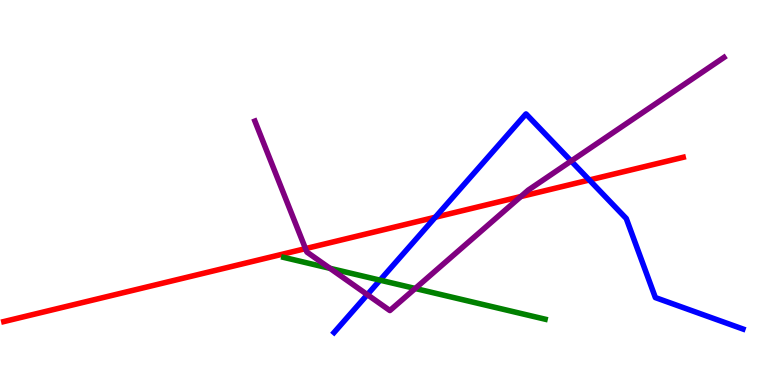[{'lines': ['blue', 'red'], 'intersections': [{'x': 5.62, 'y': 4.36}, {'x': 7.6, 'y': 5.32}]}, {'lines': ['green', 'red'], 'intersections': []}, {'lines': ['purple', 'red'], 'intersections': [{'x': 3.94, 'y': 3.54}, {'x': 6.72, 'y': 4.89}]}, {'lines': ['blue', 'green'], 'intersections': [{'x': 4.9, 'y': 2.72}]}, {'lines': ['blue', 'purple'], 'intersections': [{'x': 4.74, 'y': 2.35}, {'x': 7.37, 'y': 5.82}]}, {'lines': ['green', 'purple'], 'intersections': [{'x': 4.26, 'y': 3.03}, {'x': 5.36, 'y': 2.51}]}]